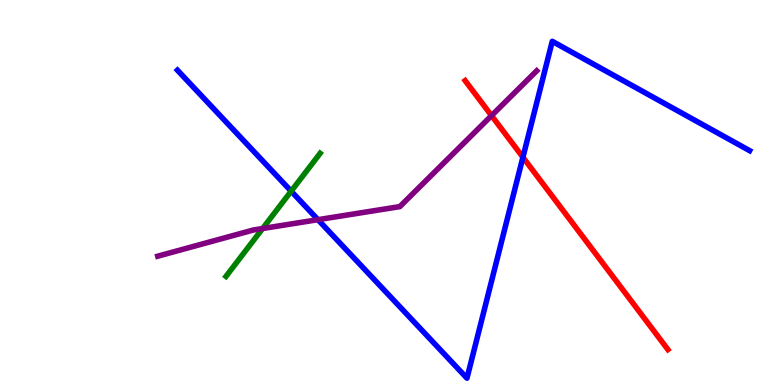[{'lines': ['blue', 'red'], 'intersections': [{'x': 6.75, 'y': 5.92}]}, {'lines': ['green', 'red'], 'intersections': []}, {'lines': ['purple', 'red'], 'intersections': [{'x': 6.34, 'y': 7.0}]}, {'lines': ['blue', 'green'], 'intersections': [{'x': 3.76, 'y': 5.03}]}, {'lines': ['blue', 'purple'], 'intersections': [{'x': 4.1, 'y': 4.29}]}, {'lines': ['green', 'purple'], 'intersections': [{'x': 3.39, 'y': 4.06}]}]